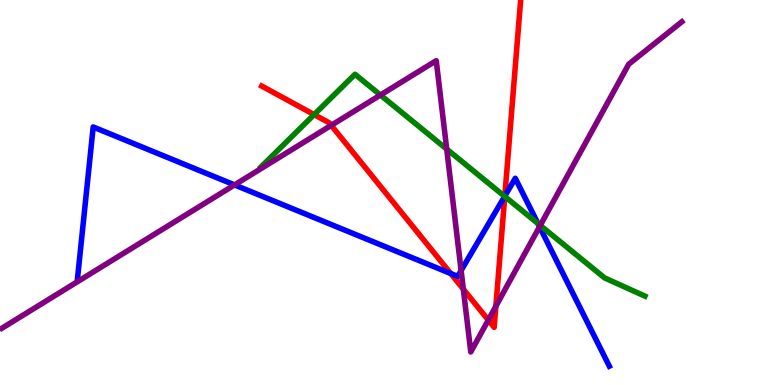[{'lines': ['blue', 'red'], 'intersections': [{'x': 5.82, 'y': 2.9}, {'x': 6.51, 'y': 4.91}]}, {'lines': ['green', 'red'], 'intersections': [{'x': 4.05, 'y': 7.02}, {'x': 6.51, 'y': 4.9}]}, {'lines': ['purple', 'red'], 'intersections': [{'x': 4.27, 'y': 6.74}, {'x': 5.98, 'y': 2.49}, {'x': 6.3, 'y': 1.69}, {'x': 6.4, 'y': 2.04}]}, {'lines': ['blue', 'green'], 'intersections': [{'x': 6.51, 'y': 4.9}, {'x': 6.94, 'y': 4.19}]}, {'lines': ['blue', 'purple'], 'intersections': [{'x': 3.03, 'y': 5.2}, {'x': 5.95, 'y': 2.97}, {'x': 6.96, 'y': 4.11}]}, {'lines': ['green', 'purple'], 'intersections': [{'x': 4.91, 'y': 7.53}, {'x': 5.76, 'y': 6.13}, {'x': 6.97, 'y': 4.15}]}]